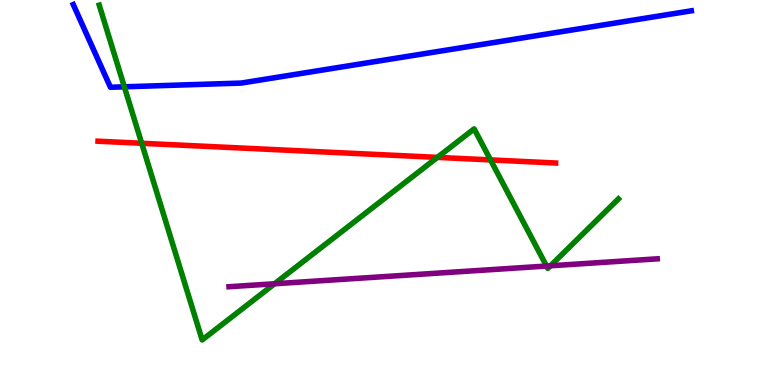[{'lines': ['blue', 'red'], 'intersections': []}, {'lines': ['green', 'red'], 'intersections': [{'x': 1.83, 'y': 6.28}, {'x': 5.64, 'y': 5.91}, {'x': 6.33, 'y': 5.85}]}, {'lines': ['purple', 'red'], 'intersections': []}, {'lines': ['blue', 'green'], 'intersections': [{'x': 1.6, 'y': 7.75}]}, {'lines': ['blue', 'purple'], 'intersections': []}, {'lines': ['green', 'purple'], 'intersections': [{'x': 3.54, 'y': 2.63}, {'x': 7.05, 'y': 3.09}, {'x': 7.1, 'y': 3.1}]}]